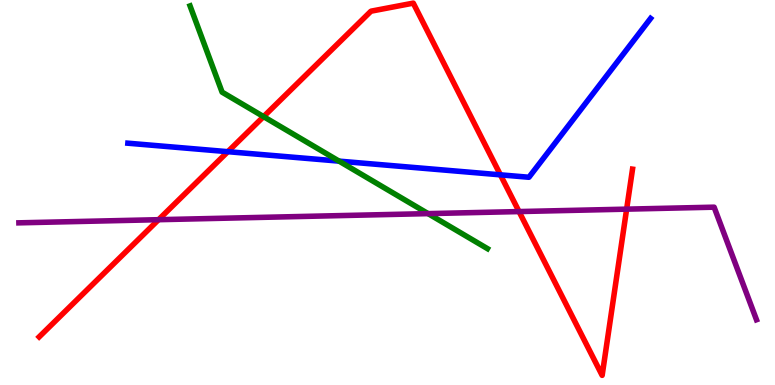[{'lines': ['blue', 'red'], 'intersections': [{'x': 2.94, 'y': 6.06}, {'x': 6.46, 'y': 5.46}]}, {'lines': ['green', 'red'], 'intersections': [{'x': 3.4, 'y': 6.97}]}, {'lines': ['purple', 'red'], 'intersections': [{'x': 2.05, 'y': 4.29}, {'x': 6.7, 'y': 4.5}, {'x': 8.09, 'y': 4.57}]}, {'lines': ['blue', 'green'], 'intersections': [{'x': 4.38, 'y': 5.81}]}, {'lines': ['blue', 'purple'], 'intersections': []}, {'lines': ['green', 'purple'], 'intersections': [{'x': 5.52, 'y': 4.45}]}]